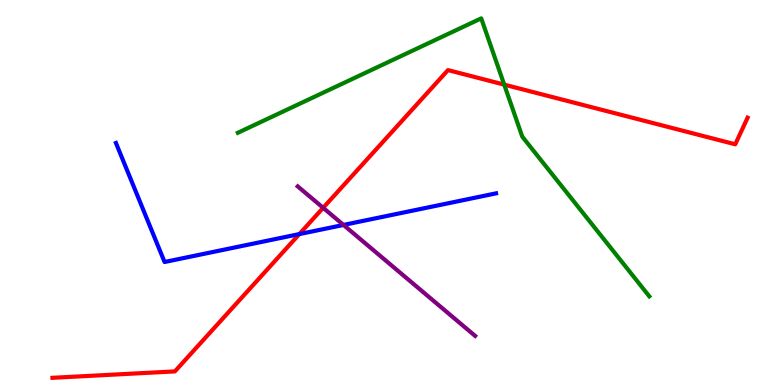[{'lines': ['blue', 'red'], 'intersections': [{'x': 3.86, 'y': 3.92}]}, {'lines': ['green', 'red'], 'intersections': [{'x': 6.51, 'y': 7.8}]}, {'lines': ['purple', 'red'], 'intersections': [{'x': 4.17, 'y': 4.6}]}, {'lines': ['blue', 'green'], 'intersections': []}, {'lines': ['blue', 'purple'], 'intersections': [{'x': 4.43, 'y': 4.16}]}, {'lines': ['green', 'purple'], 'intersections': []}]